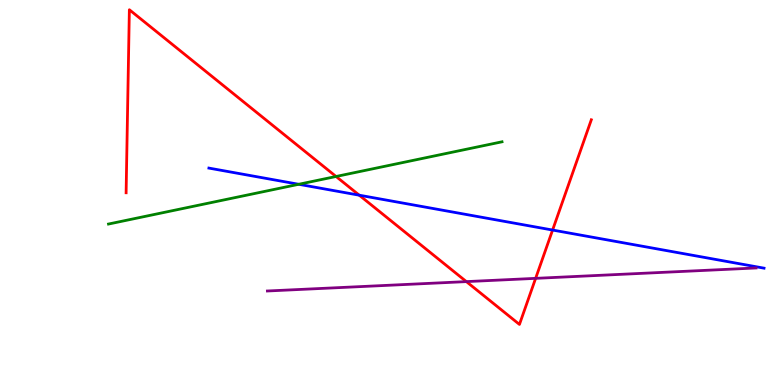[{'lines': ['blue', 'red'], 'intersections': [{'x': 4.64, 'y': 4.93}, {'x': 7.13, 'y': 4.02}]}, {'lines': ['green', 'red'], 'intersections': [{'x': 4.34, 'y': 5.42}]}, {'lines': ['purple', 'red'], 'intersections': [{'x': 6.02, 'y': 2.69}, {'x': 6.91, 'y': 2.77}]}, {'lines': ['blue', 'green'], 'intersections': [{'x': 3.85, 'y': 5.21}]}, {'lines': ['blue', 'purple'], 'intersections': []}, {'lines': ['green', 'purple'], 'intersections': []}]